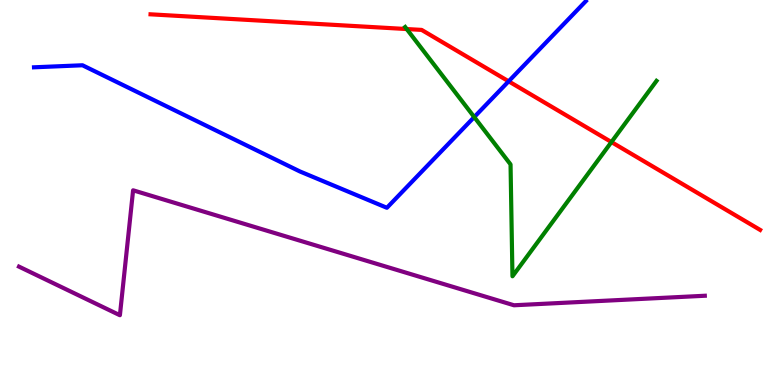[{'lines': ['blue', 'red'], 'intersections': [{'x': 6.56, 'y': 7.89}]}, {'lines': ['green', 'red'], 'intersections': [{'x': 5.25, 'y': 9.25}, {'x': 7.89, 'y': 6.31}]}, {'lines': ['purple', 'red'], 'intersections': []}, {'lines': ['blue', 'green'], 'intersections': [{'x': 6.12, 'y': 6.96}]}, {'lines': ['blue', 'purple'], 'intersections': []}, {'lines': ['green', 'purple'], 'intersections': []}]